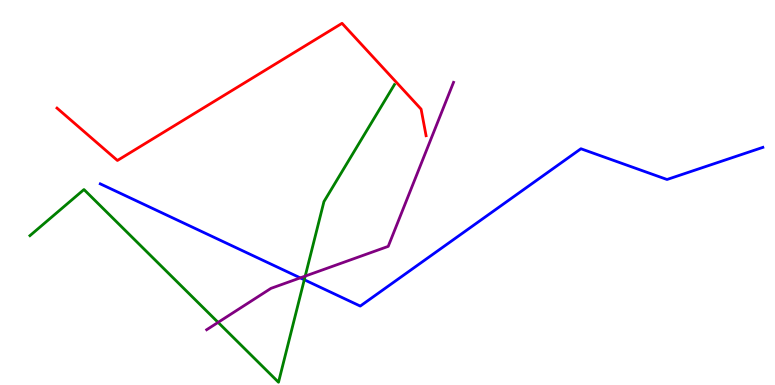[{'lines': ['blue', 'red'], 'intersections': []}, {'lines': ['green', 'red'], 'intersections': []}, {'lines': ['purple', 'red'], 'intersections': []}, {'lines': ['blue', 'green'], 'intersections': [{'x': 3.93, 'y': 2.73}]}, {'lines': ['blue', 'purple'], 'intersections': [{'x': 3.87, 'y': 2.78}]}, {'lines': ['green', 'purple'], 'intersections': [{'x': 2.81, 'y': 1.63}, {'x': 3.94, 'y': 2.83}]}]